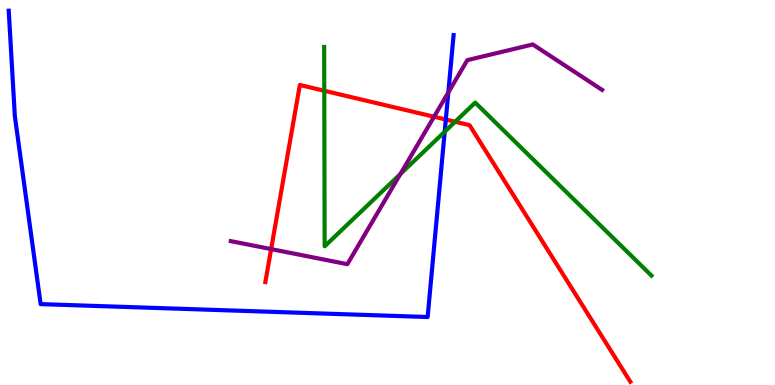[{'lines': ['blue', 'red'], 'intersections': [{'x': 5.75, 'y': 6.9}]}, {'lines': ['green', 'red'], 'intersections': [{'x': 4.18, 'y': 7.64}, {'x': 5.87, 'y': 6.84}]}, {'lines': ['purple', 'red'], 'intersections': [{'x': 3.5, 'y': 3.53}, {'x': 5.6, 'y': 6.97}]}, {'lines': ['blue', 'green'], 'intersections': [{'x': 5.74, 'y': 6.58}]}, {'lines': ['blue', 'purple'], 'intersections': [{'x': 5.78, 'y': 7.6}]}, {'lines': ['green', 'purple'], 'intersections': [{'x': 5.17, 'y': 5.48}]}]